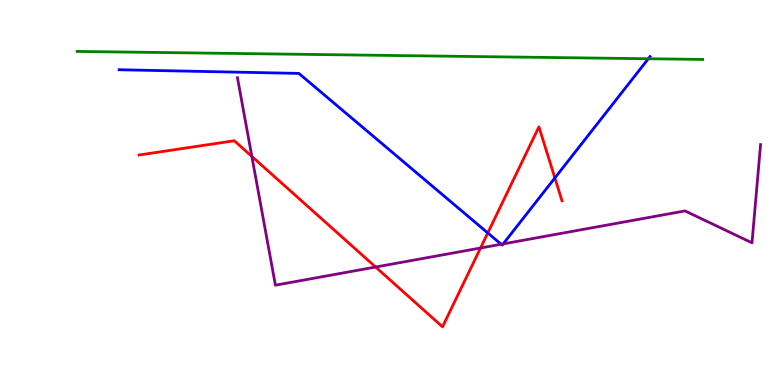[{'lines': ['blue', 'red'], 'intersections': [{'x': 6.29, 'y': 3.95}, {'x': 7.16, 'y': 5.38}]}, {'lines': ['green', 'red'], 'intersections': []}, {'lines': ['purple', 'red'], 'intersections': [{'x': 3.25, 'y': 5.94}, {'x': 4.85, 'y': 3.06}, {'x': 6.2, 'y': 3.56}]}, {'lines': ['blue', 'green'], 'intersections': [{'x': 8.37, 'y': 8.47}]}, {'lines': ['blue', 'purple'], 'intersections': [{'x': 6.47, 'y': 3.66}, {'x': 6.49, 'y': 3.66}]}, {'lines': ['green', 'purple'], 'intersections': []}]